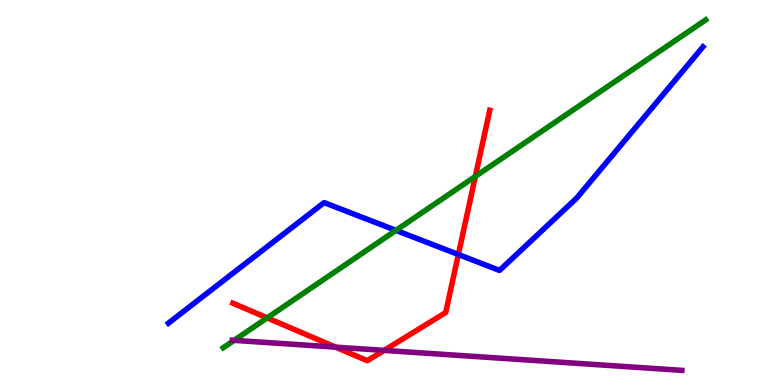[{'lines': ['blue', 'red'], 'intersections': [{'x': 5.91, 'y': 3.39}]}, {'lines': ['green', 'red'], 'intersections': [{'x': 3.45, 'y': 1.74}, {'x': 6.13, 'y': 5.42}]}, {'lines': ['purple', 'red'], 'intersections': [{'x': 4.33, 'y': 0.983}, {'x': 4.96, 'y': 0.899}]}, {'lines': ['blue', 'green'], 'intersections': [{'x': 5.11, 'y': 4.02}]}, {'lines': ['blue', 'purple'], 'intersections': []}, {'lines': ['green', 'purple'], 'intersections': [{'x': 3.02, 'y': 1.16}]}]